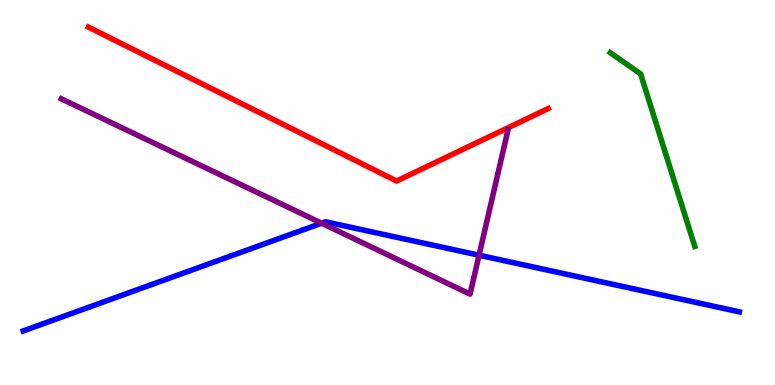[{'lines': ['blue', 'red'], 'intersections': []}, {'lines': ['green', 'red'], 'intersections': []}, {'lines': ['purple', 'red'], 'intersections': []}, {'lines': ['blue', 'green'], 'intersections': []}, {'lines': ['blue', 'purple'], 'intersections': [{'x': 4.15, 'y': 4.2}, {'x': 6.18, 'y': 3.37}]}, {'lines': ['green', 'purple'], 'intersections': []}]